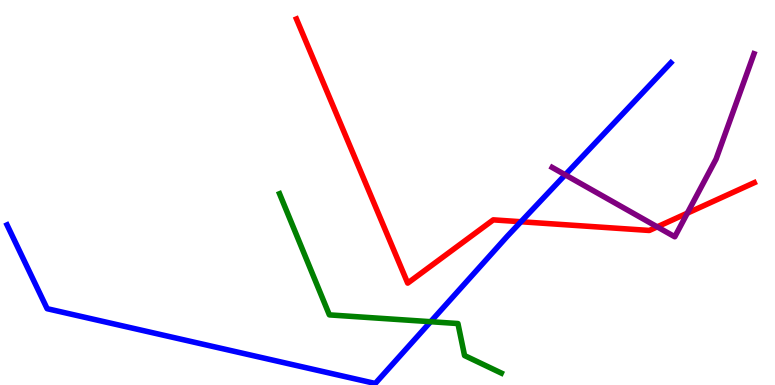[{'lines': ['blue', 'red'], 'intersections': [{'x': 6.72, 'y': 4.24}]}, {'lines': ['green', 'red'], 'intersections': []}, {'lines': ['purple', 'red'], 'intersections': [{'x': 8.48, 'y': 4.11}, {'x': 8.87, 'y': 4.46}]}, {'lines': ['blue', 'green'], 'intersections': [{'x': 5.56, 'y': 1.64}]}, {'lines': ['blue', 'purple'], 'intersections': [{'x': 7.29, 'y': 5.46}]}, {'lines': ['green', 'purple'], 'intersections': []}]